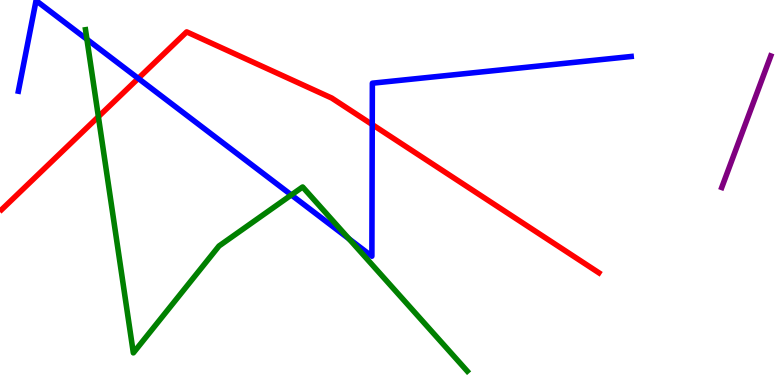[{'lines': ['blue', 'red'], 'intersections': [{'x': 1.78, 'y': 7.96}, {'x': 4.8, 'y': 6.76}]}, {'lines': ['green', 'red'], 'intersections': [{'x': 1.27, 'y': 6.97}]}, {'lines': ['purple', 'red'], 'intersections': []}, {'lines': ['blue', 'green'], 'intersections': [{'x': 1.12, 'y': 8.98}, {'x': 3.76, 'y': 4.94}, {'x': 4.5, 'y': 3.8}]}, {'lines': ['blue', 'purple'], 'intersections': []}, {'lines': ['green', 'purple'], 'intersections': []}]